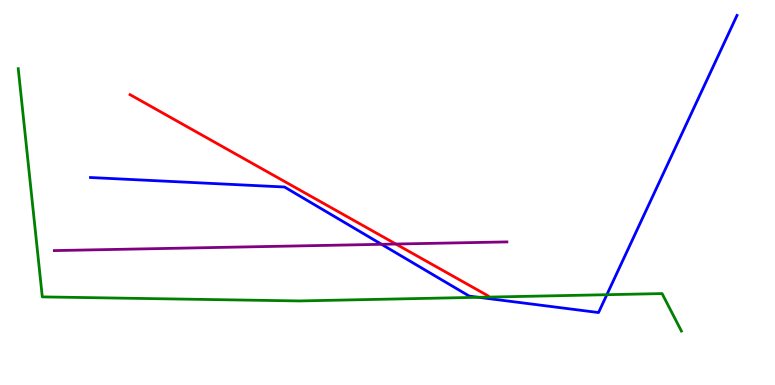[{'lines': ['blue', 'red'], 'intersections': []}, {'lines': ['green', 'red'], 'intersections': []}, {'lines': ['purple', 'red'], 'intersections': [{'x': 5.11, 'y': 3.66}]}, {'lines': ['blue', 'green'], 'intersections': [{'x': 6.18, 'y': 2.28}, {'x': 7.83, 'y': 2.35}]}, {'lines': ['blue', 'purple'], 'intersections': [{'x': 4.92, 'y': 3.65}]}, {'lines': ['green', 'purple'], 'intersections': []}]